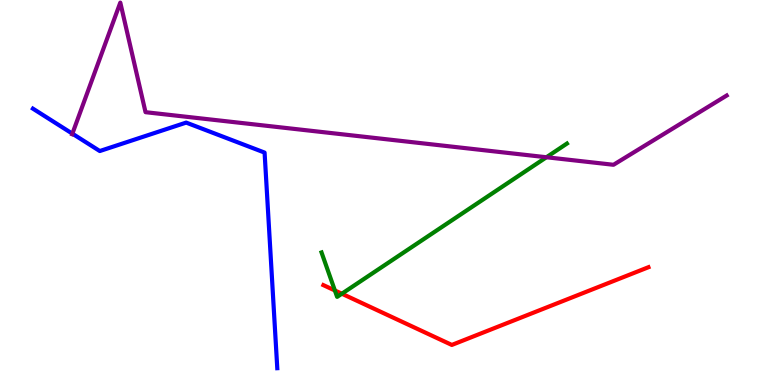[{'lines': ['blue', 'red'], 'intersections': []}, {'lines': ['green', 'red'], 'intersections': [{'x': 4.32, 'y': 2.46}, {'x': 4.41, 'y': 2.37}]}, {'lines': ['purple', 'red'], 'intersections': []}, {'lines': ['blue', 'green'], 'intersections': []}, {'lines': ['blue', 'purple'], 'intersections': [{'x': 0.934, 'y': 6.53}]}, {'lines': ['green', 'purple'], 'intersections': [{'x': 7.05, 'y': 5.92}]}]